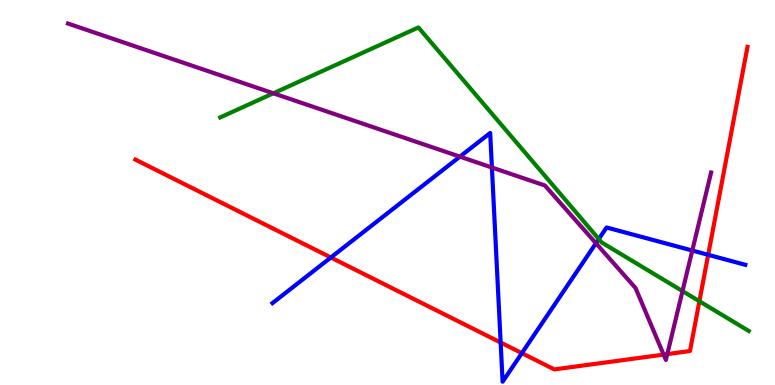[{'lines': ['blue', 'red'], 'intersections': [{'x': 4.27, 'y': 3.31}, {'x': 6.46, 'y': 1.1}, {'x': 6.73, 'y': 0.827}, {'x': 9.14, 'y': 3.38}]}, {'lines': ['green', 'red'], 'intersections': [{'x': 9.02, 'y': 2.18}]}, {'lines': ['purple', 'red'], 'intersections': [{'x': 8.56, 'y': 0.79}, {'x': 8.61, 'y': 0.803}]}, {'lines': ['blue', 'green'], 'intersections': [{'x': 7.73, 'y': 3.79}]}, {'lines': ['blue', 'purple'], 'intersections': [{'x': 5.93, 'y': 5.93}, {'x': 6.35, 'y': 5.65}, {'x': 7.69, 'y': 3.68}, {'x': 8.93, 'y': 3.49}]}, {'lines': ['green', 'purple'], 'intersections': [{'x': 3.53, 'y': 7.58}, {'x': 8.81, 'y': 2.44}]}]